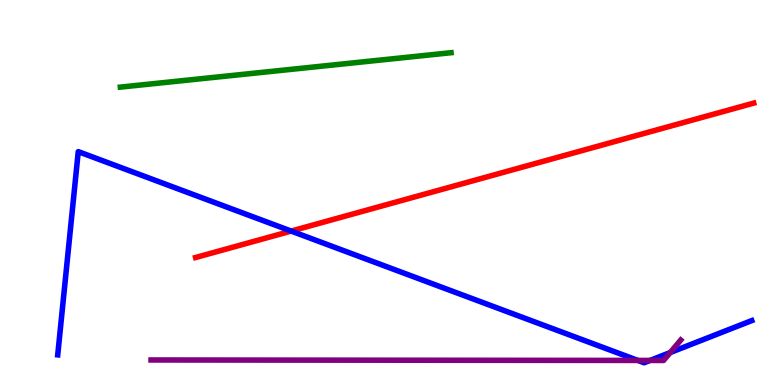[{'lines': ['blue', 'red'], 'intersections': [{'x': 3.76, 'y': 4.0}]}, {'lines': ['green', 'red'], 'intersections': []}, {'lines': ['purple', 'red'], 'intersections': []}, {'lines': ['blue', 'green'], 'intersections': []}, {'lines': ['blue', 'purple'], 'intersections': [{'x': 8.23, 'y': 0.638}, {'x': 8.39, 'y': 0.638}, {'x': 8.65, 'y': 0.843}]}, {'lines': ['green', 'purple'], 'intersections': []}]